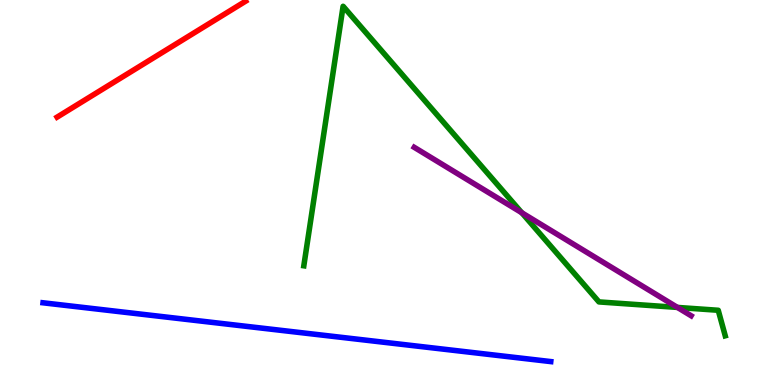[{'lines': ['blue', 'red'], 'intersections': []}, {'lines': ['green', 'red'], 'intersections': []}, {'lines': ['purple', 'red'], 'intersections': []}, {'lines': ['blue', 'green'], 'intersections': []}, {'lines': ['blue', 'purple'], 'intersections': []}, {'lines': ['green', 'purple'], 'intersections': [{'x': 6.73, 'y': 4.47}, {'x': 8.74, 'y': 2.02}]}]